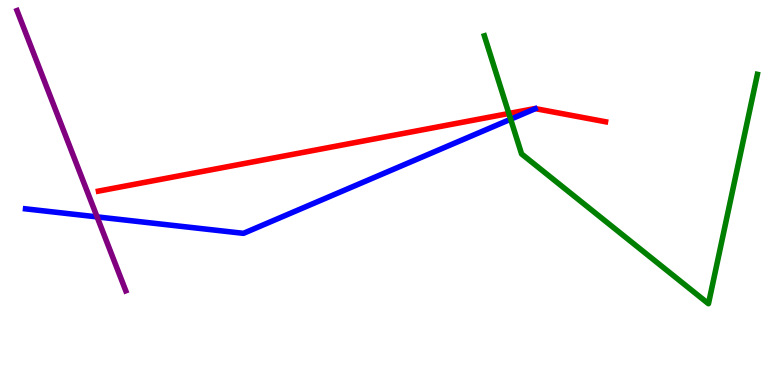[{'lines': ['blue', 'red'], 'intersections': []}, {'lines': ['green', 'red'], 'intersections': [{'x': 6.57, 'y': 7.05}]}, {'lines': ['purple', 'red'], 'intersections': []}, {'lines': ['blue', 'green'], 'intersections': [{'x': 6.59, 'y': 6.9}]}, {'lines': ['blue', 'purple'], 'intersections': [{'x': 1.25, 'y': 4.37}]}, {'lines': ['green', 'purple'], 'intersections': []}]